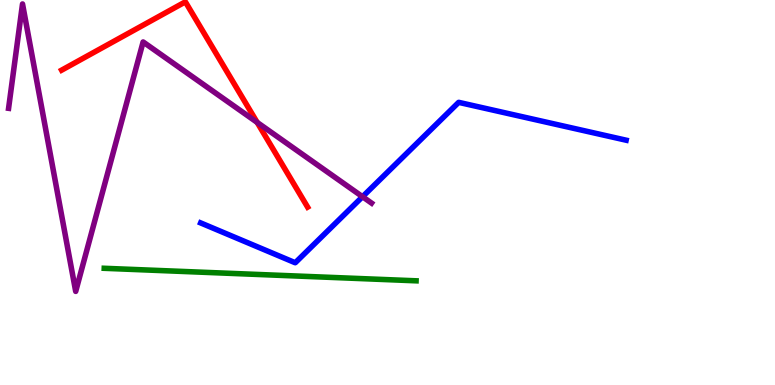[{'lines': ['blue', 'red'], 'intersections': []}, {'lines': ['green', 'red'], 'intersections': []}, {'lines': ['purple', 'red'], 'intersections': [{'x': 3.32, 'y': 6.82}]}, {'lines': ['blue', 'green'], 'intersections': []}, {'lines': ['blue', 'purple'], 'intersections': [{'x': 4.68, 'y': 4.89}]}, {'lines': ['green', 'purple'], 'intersections': []}]